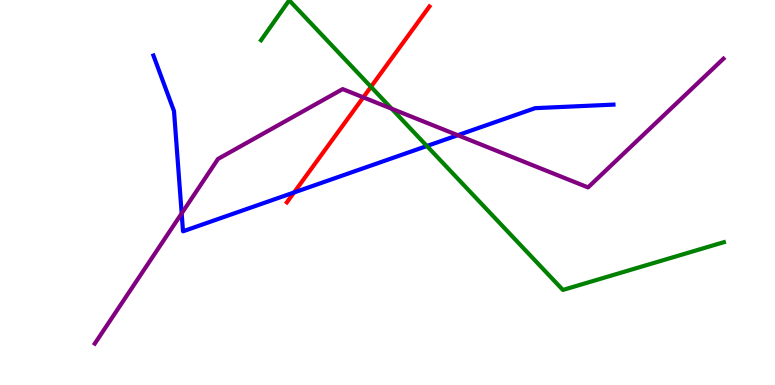[{'lines': ['blue', 'red'], 'intersections': [{'x': 3.79, 'y': 5.0}]}, {'lines': ['green', 'red'], 'intersections': [{'x': 4.79, 'y': 7.75}]}, {'lines': ['purple', 'red'], 'intersections': [{'x': 4.69, 'y': 7.47}]}, {'lines': ['blue', 'green'], 'intersections': [{'x': 5.51, 'y': 6.21}]}, {'lines': ['blue', 'purple'], 'intersections': [{'x': 2.34, 'y': 4.46}, {'x': 5.91, 'y': 6.49}]}, {'lines': ['green', 'purple'], 'intersections': [{'x': 5.05, 'y': 7.18}]}]